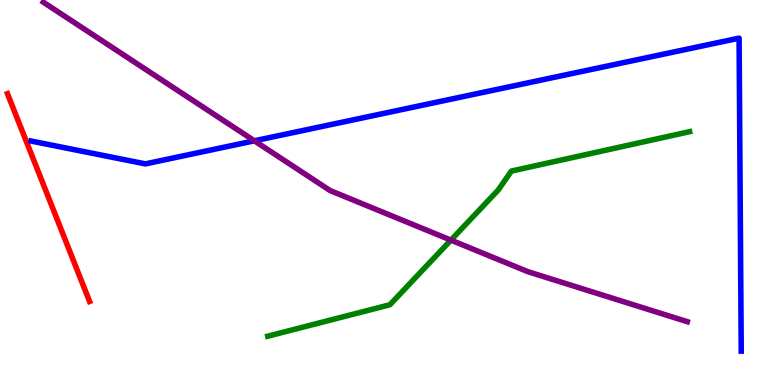[{'lines': ['blue', 'red'], 'intersections': []}, {'lines': ['green', 'red'], 'intersections': []}, {'lines': ['purple', 'red'], 'intersections': []}, {'lines': ['blue', 'green'], 'intersections': []}, {'lines': ['blue', 'purple'], 'intersections': [{'x': 3.28, 'y': 6.34}]}, {'lines': ['green', 'purple'], 'intersections': [{'x': 5.82, 'y': 3.76}]}]